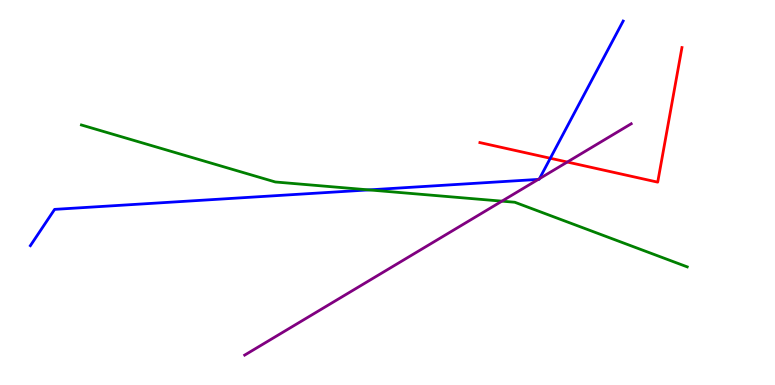[{'lines': ['blue', 'red'], 'intersections': [{'x': 7.1, 'y': 5.89}]}, {'lines': ['green', 'red'], 'intersections': []}, {'lines': ['purple', 'red'], 'intersections': [{'x': 7.32, 'y': 5.79}]}, {'lines': ['blue', 'green'], 'intersections': [{'x': 4.76, 'y': 5.07}]}, {'lines': ['blue', 'purple'], 'intersections': [{'x': 6.95, 'y': 5.34}, {'x': 6.96, 'y': 5.36}]}, {'lines': ['green', 'purple'], 'intersections': [{'x': 6.48, 'y': 4.78}]}]